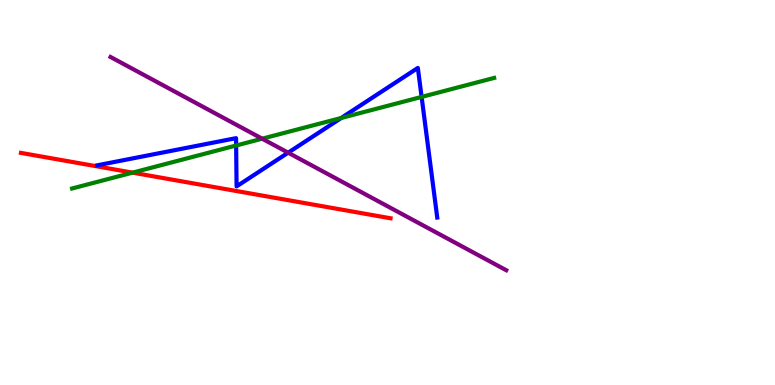[{'lines': ['blue', 'red'], 'intersections': []}, {'lines': ['green', 'red'], 'intersections': [{'x': 1.71, 'y': 5.52}]}, {'lines': ['purple', 'red'], 'intersections': []}, {'lines': ['blue', 'green'], 'intersections': [{'x': 3.05, 'y': 6.22}, {'x': 4.4, 'y': 6.94}, {'x': 5.44, 'y': 7.48}]}, {'lines': ['blue', 'purple'], 'intersections': [{'x': 3.72, 'y': 6.03}]}, {'lines': ['green', 'purple'], 'intersections': [{'x': 3.38, 'y': 6.4}]}]